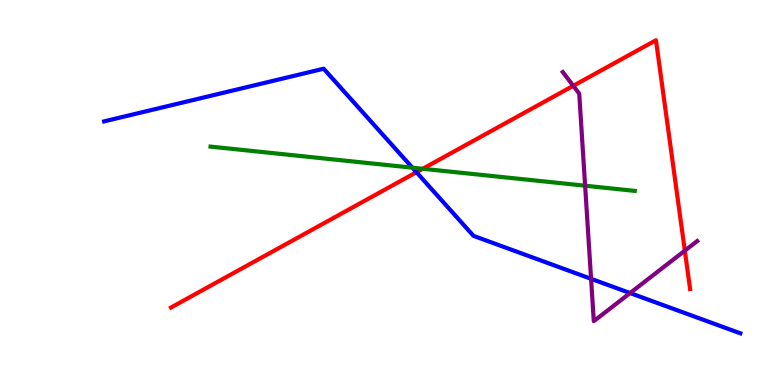[{'lines': ['blue', 'red'], 'intersections': [{'x': 5.37, 'y': 5.53}]}, {'lines': ['green', 'red'], 'intersections': [{'x': 5.45, 'y': 5.62}]}, {'lines': ['purple', 'red'], 'intersections': [{'x': 7.4, 'y': 7.77}, {'x': 8.84, 'y': 3.49}]}, {'lines': ['blue', 'green'], 'intersections': [{'x': 5.32, 'y': 5.64}]}, {'lines': ['blue', 'purple'], 'intersections': [{'x': 7.63, 'y': 2.76}, {'x': 8.13, 'y': 2.39}]}, {'lines': ['green', 'purple'], 'intersections': [{'x': 7.55, 'y': 5.18}]}]